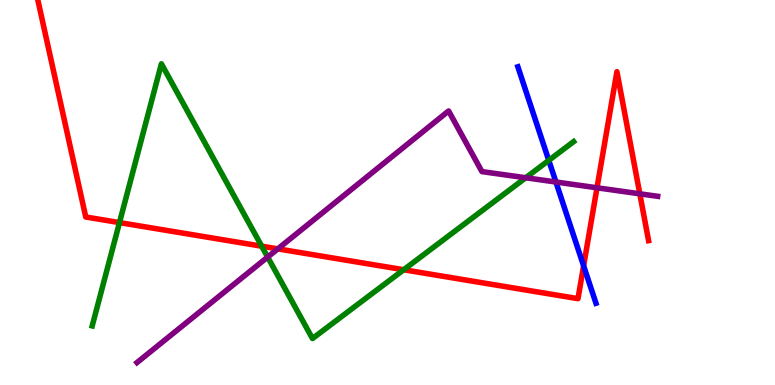[{'lines': ['blue', 'red'], 'intersections': [{'x': 7.53, 'y': 3.1}]}, {'lines': ['green', 'red'], 'intersections': [{'x': 1.54, 'y': 4.22}, {'x': 3.38, 'y': 3.61}, {'x': 5.21, 'y': 2.99}]}, {'lines': ['purple', 'red'], 'intersections': [{'x': 3.58, 'y': 3.54}, {'x': 7.7, 'y': 5.12}, {'x': 8.26, 'y': 4.97}]}, {'lines': ['blue', 'green'], 'intersections': [{'x': 7.08, 'y': 5.83}]}, {'lines': ['blue', 'purple'], 'intersections': [{'x': 7.17, 'y': 5.27}]}, {'lines': ['green', 'purple'], 'intersections': [{'x': 3.45, 'y': 3.32}, {'x': 6.78, 'y': 5.38}]}]